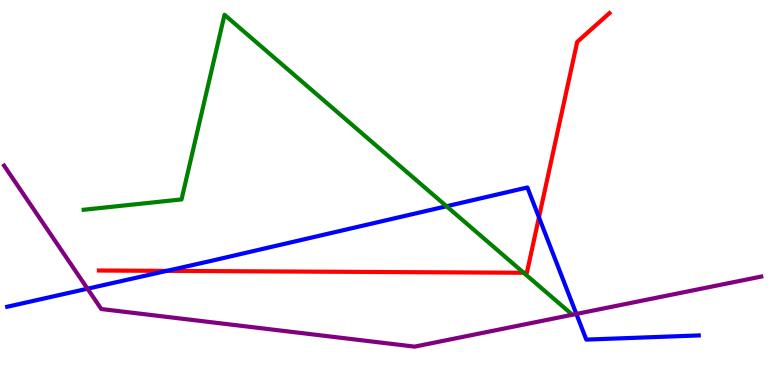[{'lines': ['blue', 'red'], 'intersections': [{'x': 2.15, 'y': 2.96}, {'x': 6.95, 'y': 4.36}]}, {'lines': ['green', 'red'], 'intersections': [{'x': 6.76, 'y': 2.92}]}, {'lines': ['purple', 'red'], 'intersections': []}, {'lines': ['blue', 'green'], 'intersections': [{'x': 5.76, 'y': 4.64}]}, {'lines': ['blue', 'purple'], 'intersections': [{'x': 1.13, 'y': 2.5}, {'x': 7.44, 'y': 1.85}]}, {'lines': ['green', 'purple'], 'intersections': []}]